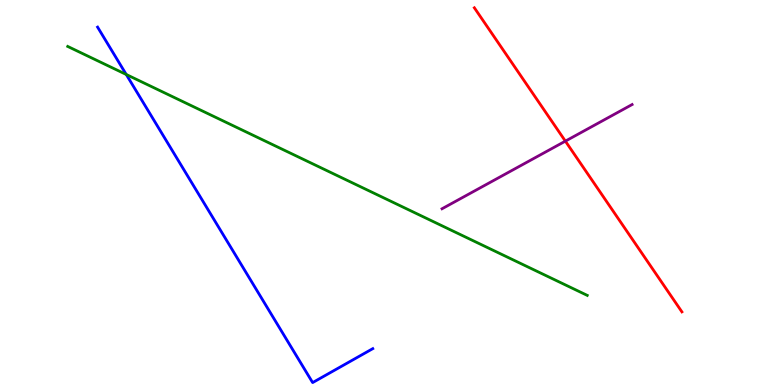[{'lines': ['blue', 'red'], 'intersections': []}, {'lines': ['green', 'red'], 'intersections': []}, {'lines': ['purple', 'red'], 'intersections': [{'x': 7.3, 'y': 6.33}]}, {'lines': ['blue', 'green'], 'intersections': [{'x': 1.63, 'y': 8.07}]}, {'lines': ['blue', 'purple'], 'intersections': []}, {'lines': ['green', 'purple'], 'intersections': []}]